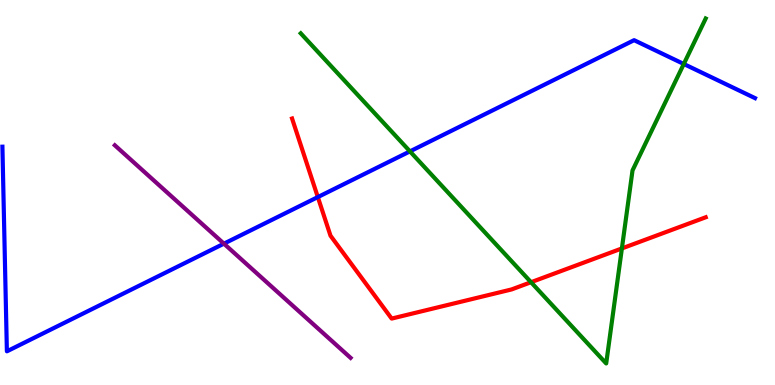[{'lines': ['blue', 'red'], 'intersections': [{'x': 4.1, 'y': 4.88}]}, {'lines': ['green', 'red'], 'intersections': [{'x': 6.85, 'y': 2.67}, {'x': 8.02, 'y': 3.55}]}, {'lines': ['purple', 'red'], 'intersections': []}, {'lines': ['blue', 'green'], 'intersections': [{'x': 5.29, 'y': 6.07}, {'x': 8.82, 'y': 8.34}]}, {'lines': ['blue', 'purple'], 'intersections': [{'x': 2.89, 'y': 3.67}]}, {'lines': ['green', 'purple'], 'intersections': []}]